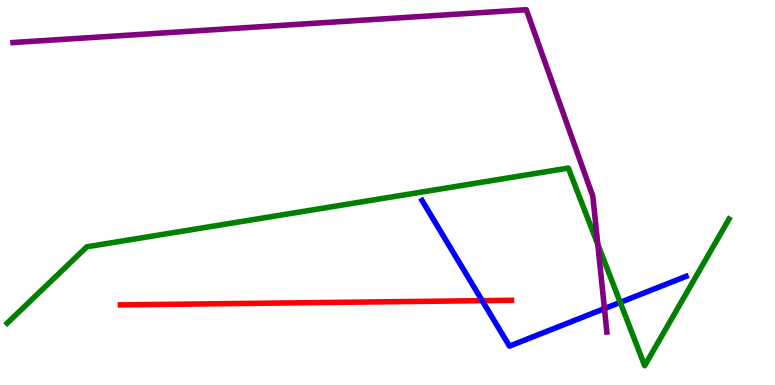[{'lines': ['blue', 'red'], 'intersections': [{'x': 6.22, 'y': 2.19}]}, {'lines': ['green', 'red'], 'intersections': []}, {'lines': ['purple', 'red'], 'intersections': []}, {'lines': ['blue', 'green'], 'intersections': [{'x': 8.0, 'y': 2.15}]}, {'lines': ['blue', 'purple'], 'intersections': [{'x': 7.8, 'y': 1.98}]}, {'lines': ['green', 'purple'], 'intersections': [{'x': 7.71, 'y': 3.65}]}]